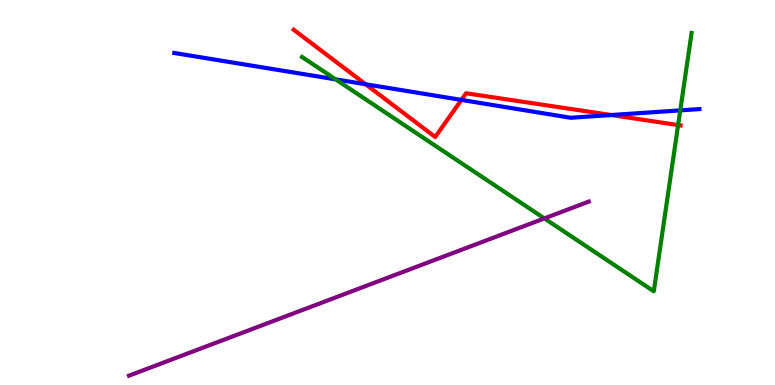[{'lines': ['blue', 'red'], 'intersections': [{'x': 4.72, 'y': 7.81}, {'x': 5.95, 'y': 7.41}, {'x': 7.89, 'y': 7.01}]}, {'lines': ['green', 'red'], 'intersections': [{'x': 8.75, 'y': 6.75}]}, {'lines': ['purple', 'red'], 'intersections': []}, {'lines': ['blue', 'green'], 'intersections': [{'x': 4.33, 'y': 7.94}, {'x': 8.78, 'y': 7.13}]}, {'lines': ['blue', 'purple'], 'intersections': []}, {'lines': ['green', 'purple'], 'intersections': [{'x': 7.02, 'y': 4.33}]}]